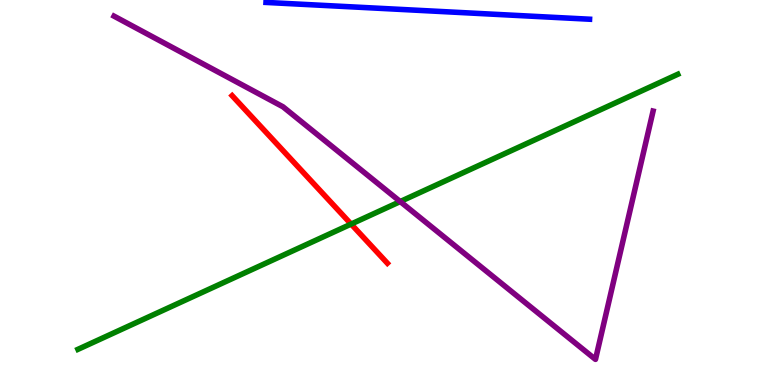[{'lines': ['blue', 'red'], 'intersections': []}, {'lines': ['green', 'red'], 'intersections': [{'x': 4.53, 'y': 4.18}]}, {'lines': ['purple', 'red'], 'intersections': []}, {'lines': ['blue', 'green'], 'intersections': []}, {'lines': ['blue', 'purple'], 'intersections': []}, {'lines': ['green', 'purple'], 'intersections': [{'x': 5.16, 'y': 4.76}]}]